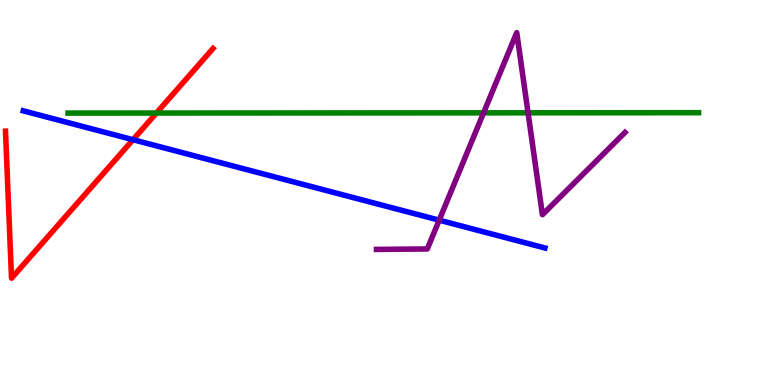[{'lines': ['blue', 'red'], 'intersections': [{'x': 1.72, 'y': 6.37}]}, {'lines': ['green', 'red'], 'intersections': [{'x': 2.02, 'y': 7.06}]}, {'lines': ['purple', 'red'], 'intersections': []}, {'lines': ['blue', 'green'], 'intersections': []}, {'lines': ['blue', 'purple'], 'intersections': [{'x': 5.67, 'y': 4.28}]}, {'lines': ['green', 'purple'], 'intersections': [{'x': 6.24, 'y': 7.07}, {'x': 6.81, 'y': 7.07}]}]